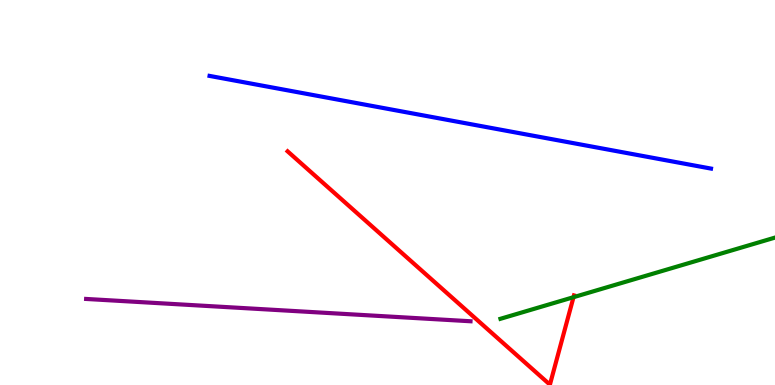[{'lines': ['blue', 'red'], 'intersections': []}, {'lines': ['green', 'red'], 'intersections': [{'x': 7.4, 'y': 2.28}]}, {'lines': ['purple', 'red'], 'intersections': []}, {'lines': ['blue', 'green'], 'intersections': []}, {'lines': ['blue', 'purple'], 'intersections': []}, {'lines': ['green', 'purple'], 'intersections': []}]